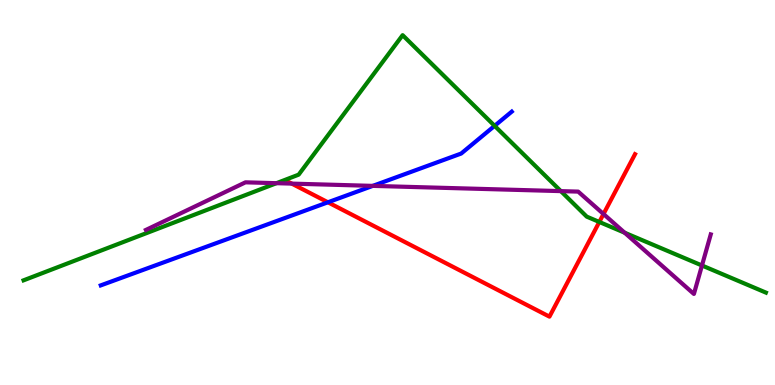[{'lines': ['blue', 'red'], 'intersections': [{'x': 4.23, 'y': 4.75}]}, {'lines': ['green', 'red'], 'intersections': [{'x': 7.73, 'y': 4.23}]}, {'lines': ['purple', 'red'], 'intersections': [{'x': 3.76, 'y': 5.23}, {'x': 7.79, 'y': 4.44}]}, {'lines': ['blue', 'green'], 'intersections': [{'x': 6.38, 'y': 6.73}]}, {'lines': ['blue', 'purple'], 'intersections': [{'x': 4.81, 'y': 5.17}]}, {'lines': ['green', 'purple'], 'intersections': [{'x': 3.57, 'y': 5.24}, {'x': 7.24, 'y': 5.04}, {'x': 8.06, 'y': 3.96}, {'x': 9.06, 'y': 3.1}]}]